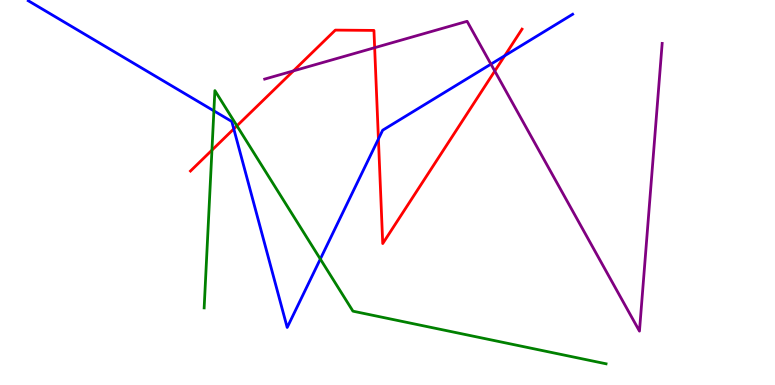[{'lines': ['blue', 'red'], 'intersections': [{'x': 3.02, 'y': 6.65}, {'x': 4.88, 'y': 6.39}, {'x': 6.51, 'y': 8.55}]}, {'lines': ['green', 'red'], 'intersections': [{'x': 2.73, 'y': 6.1}, {'x': 3.06, 'y': 6.73}]}, {'lines': ['purple', 'red'], 'intersections': [{'x': 3.79, 'y': 8.16}, {'x': 4.83, 'y': 8.76}, {'x': 6.38, 'y': 8.15}]}, {'lines': ['blue', 'green'], 'intersections': [{'x': 2.76, 'y': 7.12}, {'x': 4.13, 'y': 3.27}]}, {'lines': ['blue', 'purple'], 'intersections': [{'x': 6.33, 'y': 8.33}]}, {'lines': ['green', 'purple'], 'intersections': []}]